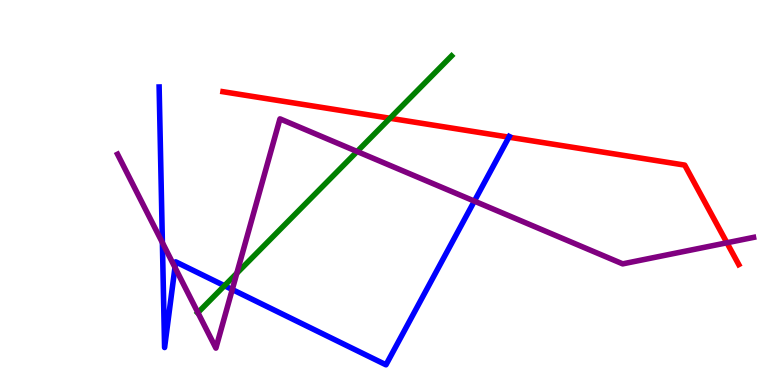[{'lines': ['blue', 'red'], 'intersections': [{'x': 6.57, 'y': 6.44}]}, {'lines': ['green', 'red'], 'intersections': [{'x': 5.03, 'y': 6.93}]}, {'lines': ['purple', 'red'], 'intersections': [{'x': 9.38, 'y': 3.69}]}, {'lines': ['blue', 'green'], 'intersections': [{'x': 2.9, 'y': 2.58}]}, {'lines': ['blue', 'purple'], 'intersections': [{'x': 2.1, 'y': 3.7}, {'x': 2.26, 'y': 3.05}, {'x': 3.0, 'y': 2.48}, {'x': 6.12, 'y': 4.78}]}, {'lines': ['green', 'purple'], 'intersections': [{'x': 2.55, 'y': 1.88}, {'x': 3.06, 'y': 2.9}, {'x': 4.61, 'y': 6.06}]}]